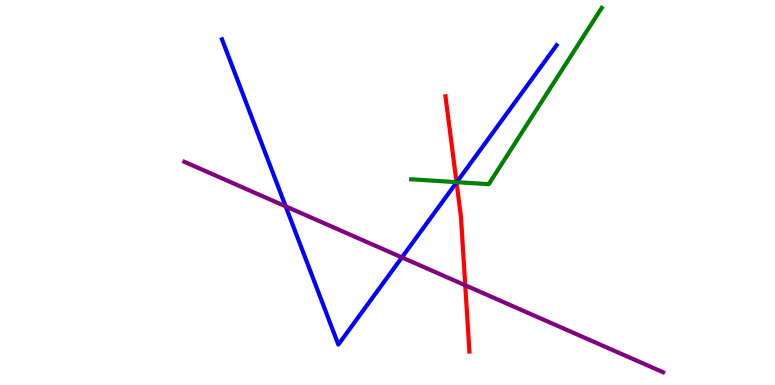[{'lines': ['blue', 'red'], 'intersections': [{'x': 5.89, 'y': 5.26}]}, {'lines': ['green', 'red'], 'intersections': [{'x': 5.89, 'y': 5.27}]}, {'lines': ['purple', 'red'], 'intersections': [{'x': 6.0, 'y': 2.59}]}, {'lines': ['blue', 'green'], 'intersections': [{'x': 5.89, 'y': 5.27}]}, {'lines': ['blue', 'purple'], 'intersections': [{'x': 3.69, 'y': 4.64}, {'x': 5.19, 'y': 3.31}]}, {'lines': ['green', 'purple'], 'intersections': []}]